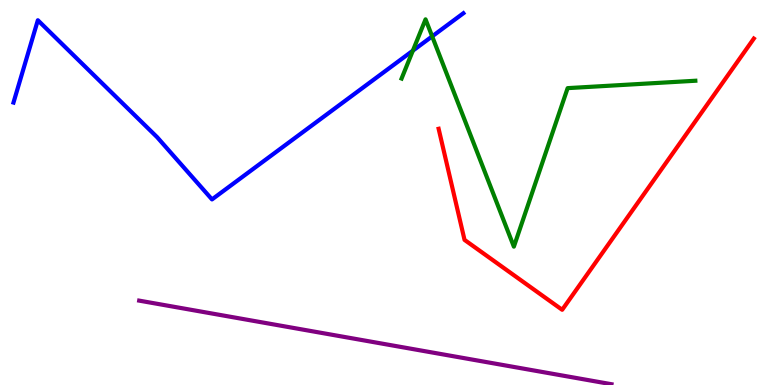[{'lines': ['blue', 'red'], 'intersections': []}, {'lines': ['green', 'red'], 'intersections': []}, {'lines': ['purple', 'red'], 'intersections': []}, {'lines': ['blue', 'green'], 'intersections': [{'x': 5.33, 'y': 8.68}, {'x': 5.58, 'y': 9.06}]}, {'lines': ['blue', 'purple'], 'intersections': []}, {'lines': ['green', 'purple'], 'intersections': []}]